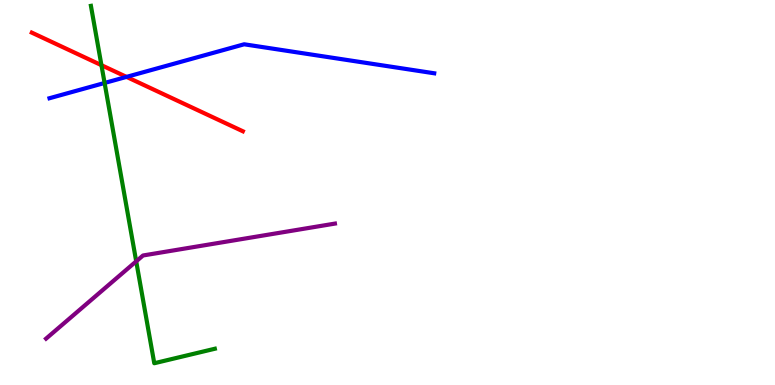[{'lines': ['blue', 'red'], 'intersections': [{'x': 1.63, 'y': 8.0}]}, {'lines': ['green', 'red'], 'intersections': [{'x': 1.31, 'y': 8.31}]}, {'lines': ['purple', 'red'], 'intersections': []}, {'lines': ['blue', 'green'], 'intersections': [{'x': 1.35, 'y': 7.85}]}, {'lines': ['blue', 'purple'], 'intersections': []}, {'lines': ['green', 'purple'], 'intersections': [{'x': 1.76, 'y': 3.21}]}]